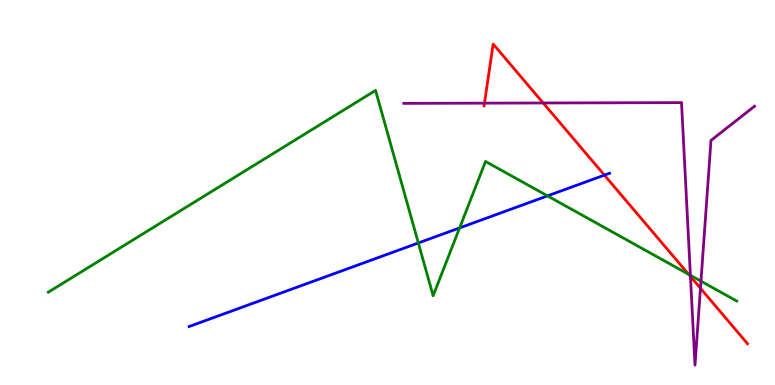[{'lines': ['blue', 'red'], 'intersections': [{'x': 7.8, 'y': 5.45}]}, {'lines': ['green', 'red'], 'intersections': [{'x': 8.88, 'y': 2.88}]}, {'lines': ['purple', 'red'], 'intersections': [{'x': 6.25, 'y': 7.32}, {'x': 7.01, 'y': 7.33}, {'x': 8.91, 'y': 2.82}, {'x': 9.04, 'y': 2.51}]}, {'lines': ['blue', 'green'], 'intersections': [{'x': 5.4, 'y': 3.69}, {'x': 5.93, 'y': 4.08}, {'x': 7.06, 'y': 4.91}]}, {'lines': ['blue', 'purple'], 'intersections': []}, {'lines': ['green', 'purple'], 'intersections': [{'x': 8.91, 'y': 2.85}, {'x': 9.04, 'y': 2.7}]}]